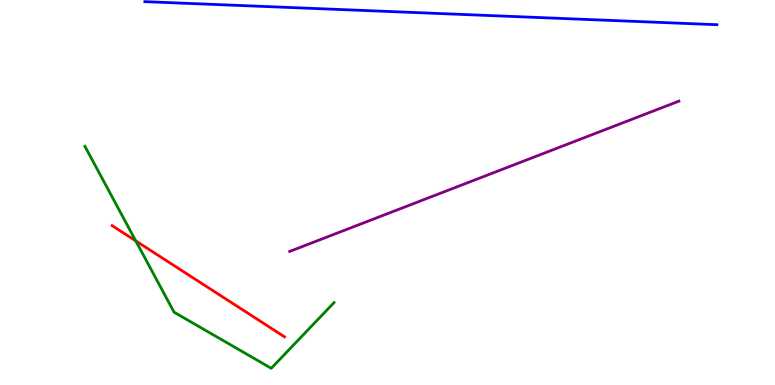[{'lines': ['blue', 'red'], 'intersections': []}, {'lines': ['green', 'red'], 'intersections': [{'x': 1.75, 'y': 3.74}]}, {'lines': ['purple', 'red'], 'intersections': []}, {'lines': ['blue', 'green'], 'intersections': []}, {'lines': ['blue', 'purple'], 'intersections': []}, {'lines': ['green', 'purple'], 'intersections': []}]